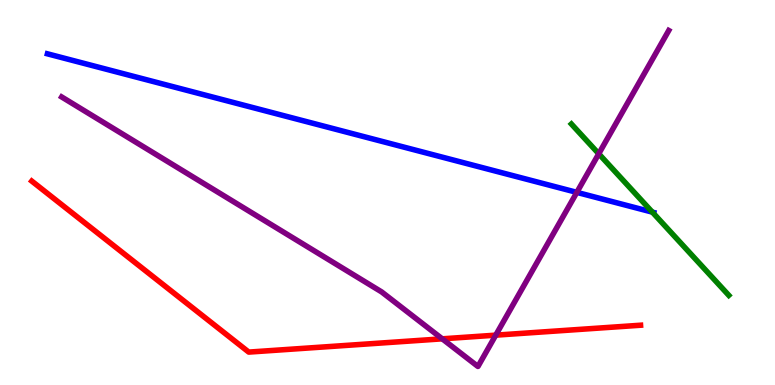[{'lines': ['blue', 'red'], 'intersections': []}, {'lines': ['green', 'red'], 'intersections': []}, {'lines': ['purple', 'red'], 'intersections': [{'x': 5.71, 'y': 1.2}, {'x': 6.4, 'y': 1.29}]}, {'lines': ['blue', 'green'], 'intersections': [{'x': 8.42, 'y': 4.49}]}, {'lines': ['blue', 'purple'], 'intersections': [{'x': 7.44, 'y': 5.0}]}, {'lines': ['green', 'purple'], 'intersections': [{'x': 7.73, 'y': 6.01}]}]